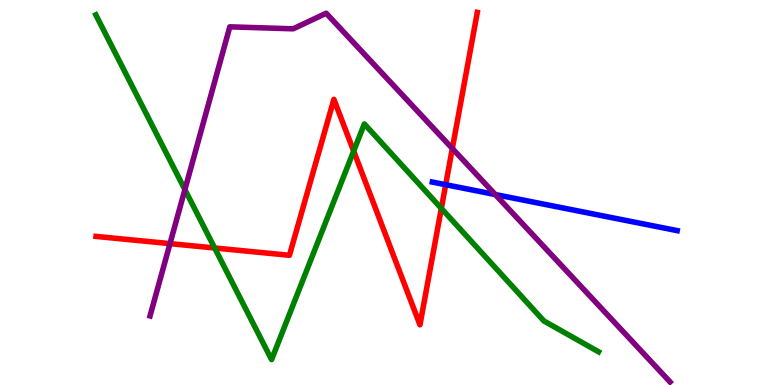[{'lines': ['blue', 'red'], 'intersections': [{'x': 5.75, 'y': 5.2}]}, {'lines': ['green', 'red'], 'intersections': [{'x': 2.77, 'y': 3.56}, {'x': 4.56, 'y': 6.08}, {'x': 5.69, 'y': 4.59}]}, {'lines': ['purple', 'red'], 'intersections': [{'x': 2.19, 'y': 3.67}, {'x': 5.84, 'y': 6.14}]}, {'lines': ['blue', 'green'], 'intersections': []}, {'lines': ['blue', 'purple'], 'intersections': [{'x': 6.39, 'y': 4.95}]}, {'lines': ['green', 'purple'], 'intersections': [{'x': 2.39, 'y': 5.08}]}]